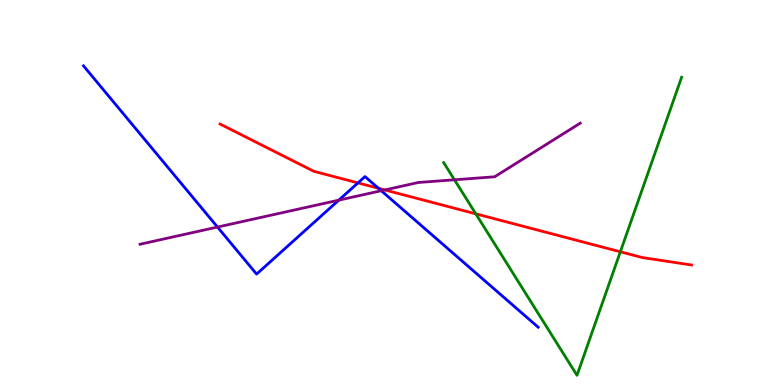[{'lines': ['blue', 'red'], 'intersections': [{'x': 4.62, 'y': 5.25}, {'x': 4.88, 'y': 5.11}]}, {'lines': ['green', 'red'], 'intersections': [{'x': 6.14, 'y': 4.45}, {'x': 8.0, 'y': 3.46}]}, {'lines': ['purple', 'red'], 'intersections': [{'x': 4.97, 'y': 5.07}]}, {'lines': ['blue', 'green'], 'intersections': []}, {'lines': ['blue', 'purple'], 'intersections': [{'x': 2.81, 'y': 4.1}, {'x': 4.37, 'y': 4.8}, {'x': 4.92, 'y': 5.05}]}, {'lines': ['green', 'purple'], 'intersections': [{'x': 5.86, 'y': 5.33}]}]